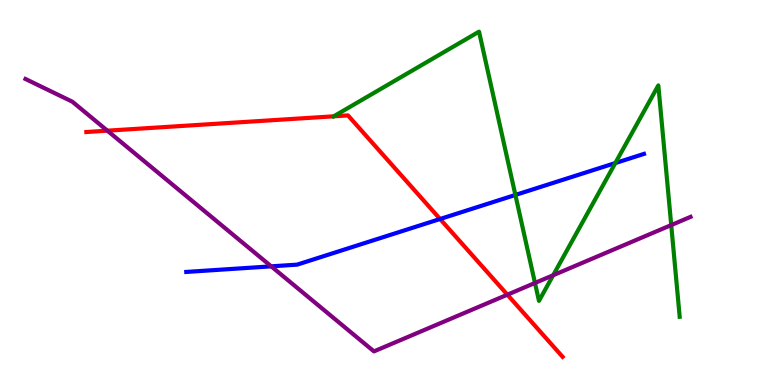[{'lines': ['blue', 'red'], 'intersections': [{'x': 5.68, 'y': 4.31}]}, {'lines': ['green', 'red'], 'intersections': [{'x': 4.31, 'y': 6.98}]}, {'lines': ['purple', 'red'], 'intersections': [{'x': 1.39, 'y': 6.61}, {'x': 6.55, 'y': 2.35}]}, {'lines': ['blue', 'green'], 'intersections': [{'x': 6.65, 'y': 4.94}, {'x': 7.94, 'y': 5.76}]}, {'lines': ['blue', 'purple'], 'intersections': [{'x': 3.5, 'y': 3.08}]}, {'lines': ['green', 'purple'], 'intersections': [{'x': 6.9, 'y': 2.65}, {'x': 7.14, 'y': 2.85}, {'x': 8.66, 'y': 4.15}]}]